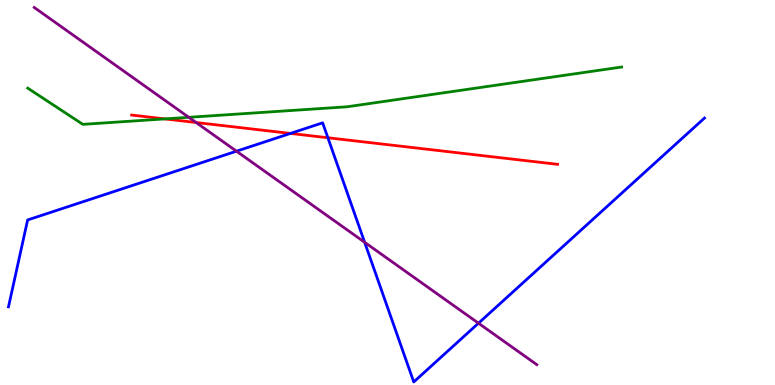[{'lines': ['blue', 'red'], 'intersections': [{'x': 3.75, 'y': 6.53}, {'x': 4.23, 'y': 6.42}]}, {'lines': ['green', 'red'], 'intersections': [{'x': 2.13, 'y': 6.91}]}, {'lines': ['purple', 'red'], 'intersections': [{'x': 2.53, 'y': 6.82}]}, {'lines': ['blue', 'green'], 'intersections': []}, {'lines': ['blue', 'purple'], 'intersections': [{'x': 3.05, 'y': 6.07}, {'x': 4.71, 'y': 3.71}, {'x': 6.17, 'y': 1.61}]}, {'lines': ['green', 'purple'], 'intersections': [{'x': 2.44, 'y': 6.95}]}]